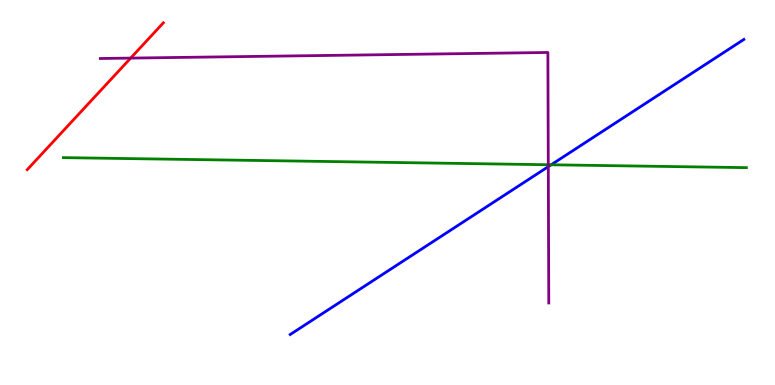[{'lines': ['blue', 'red'], 'intersections': []}, {'lines': ['green', 'red'], 'intersections': []}, {'lines': ['purple', 'red'], 'intersections': [{'x': 1.69, 'y': 8.49}]}, {'lines': ['blue', 'green'], 'intersections': [{'x': 7.11, 'y': 5.72}]}, {'lines': ['blue', 'purple'], 'intersections': [{'x': 7.07, 'y': 5.67}]}, {'lines': ['green', 'purple'], 'intersections': [{'x': 7.07, 'y': 5.72}]}]